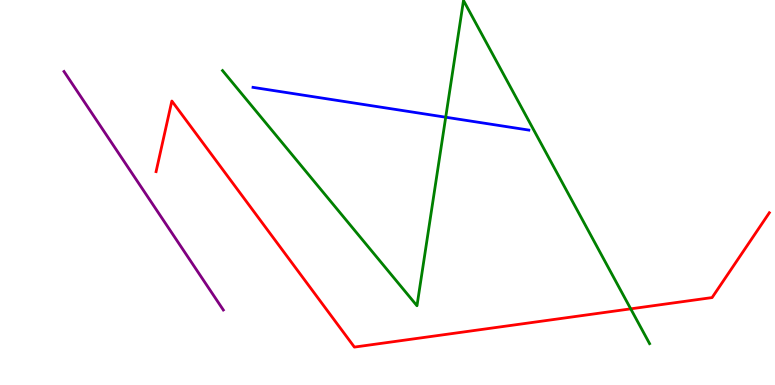[{'lines': ['blue', 'red'], 'intersections': []}, {'lines': ['green', 'red'], 'intersections': [{'x': 8.14, 'y': 1.98}]}, {'lines': ['purple', 'red'], 'intersections': []}, {'lines': ['blue', 'green'], 'intersections': [{'x': 5.75, 'y': 6.96}]}, {'lines': ['blue', 'purple'], 'intersections': []}, {'lines': ['green', 'purple'], 'intersections': []}]